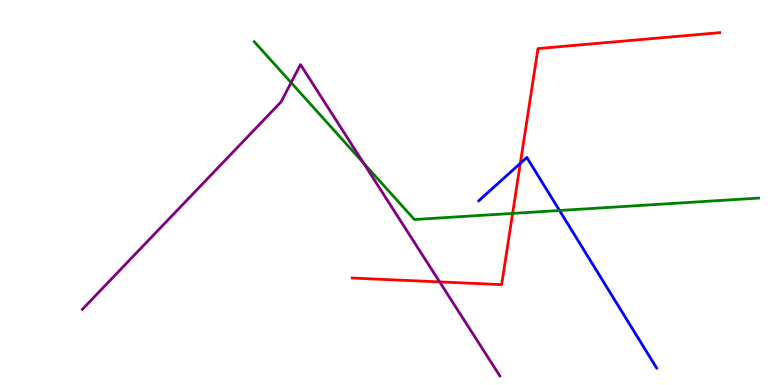[{'lines': ['blue', 'red'], 'intersections': [{'x': 6.71, 'y': 5.76}]}, {'lines': ['green', 'red'], 'intersections': [{'x': 6.61, 'y': 4.46}]}, {'lines': ['purple', 'red'], 'intersections': [{'x': 5.67, 'y': 2.68}]}, {'lines': ['blue', 'green'], 'intersections': [{'x': 7.22, 'y': 4.53}]}, {'lines': ['blue', 'purple'], 'intersections': []}, {'lines': ['green', 'purple'], 'intersections': [{'x': 3.76, 'y': 7.85}, {'x': 4.69, 'y': 5.76}]}]